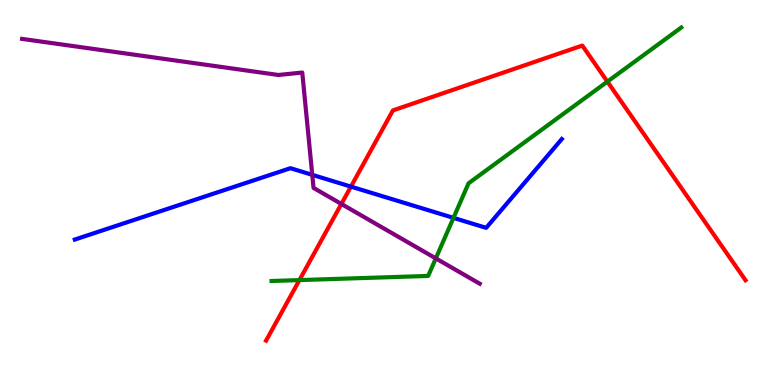[{'lines': ['blue', 'red'], 'intersections': [{'x': 4.53, 'y': 5.15}]}, {'lines': ['green', 'red'], 'intersections': [{'x': 3.86, 'y': 2.72}, {'x': 7.84, 'y': 7.88}]}, {'lines': ['purple', 'red'], 'intersections': [{'x': 4.4, 'y': 4.7}]}, {'lines': ['blue', 'green'], 'intersections': [{'x': 5.85, 'y': 4.34}]}, {'lines': ['blue', 'purple'], 'intersections': [{'x': 4.03, 'y': 5.46}]}, {'lines': ['green', 'purple'], 'intersections': [{'x': 5.62, 'y': 3.29}]}]